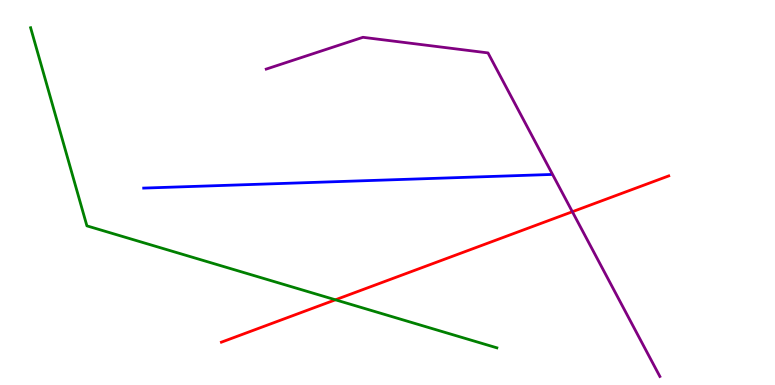[{'lines': ['blue', 'red'], 'intersections': []}, {'lines': ['green', 'red'], 'intersections': [{'x': 4.33, 'y': 2.21}]}, {'lines': ['purple', 'red'], 'intersections': [{'x': 7.39, 'y': 4.5}]}, {'lines': ['blue', 'green'], 'intersections': []}, {'lines': ['blue', 'purple'], 'intersections': []}, {'lines': ['green', 'purple'], 'intersections': []}]